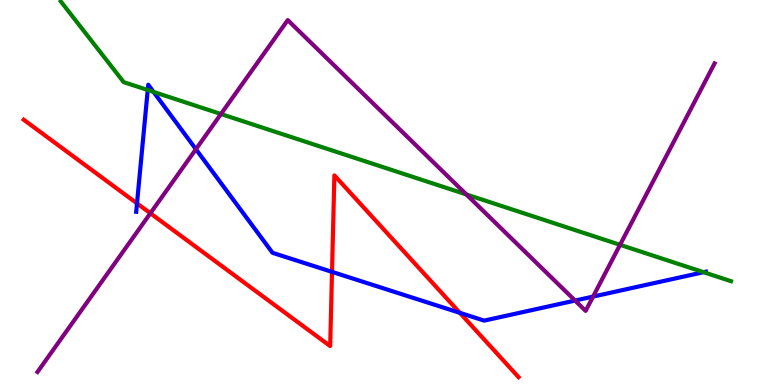[{'lines': ['blue', 'red'], 'intersections': [{'x': 1.77, 'y': 4.72}, {'x': 4.28, 'y': 2.94}, {'x': 5.93, 'y': 1.87}]}, {'lines': ['green', 'red'], 'intersections': []}, {'lines': ['purple', 'red'], 'intersections': [{'x': 1.94, 'y': 4.46}]}, {'lines': ['blue', 'green'], 'intersections': [{'x': 1.91, 'y': 7.66}, {'x': 1.98, 'y': 7.61}, {'x': 9.08, 'y': 2.93}]}, {'lines': ['blue', 'purple'], 'intersections': [{'x': 2.53, 'y': 6.12}, {'x': 7.42, 'y': 2.19}, {'x': 7.65, 'y': 2.3}]}, {'lines': ['green', 'purple'], 'intersections': [{'x': 2.85, 'y': 7.04}, {'x': 6.02, 'y': 4.95}, {'x': 8.0, 'y': 3.64}]}]